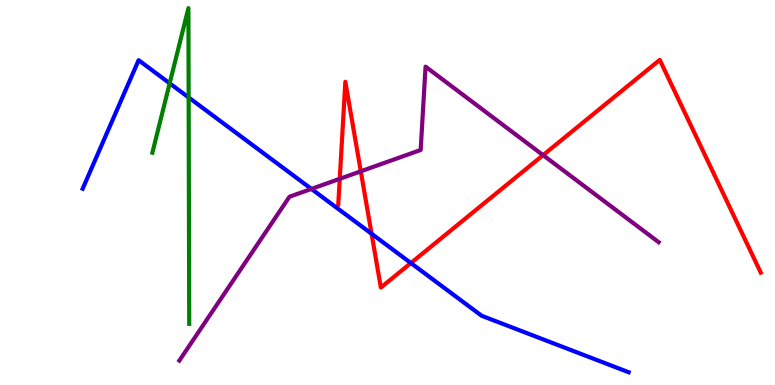[{'lines': ['blue', 'red'], 'intersections': [{'x': 4.79, 'y': 3.93}, {'x': 5.3, 'y': 3.17}]}, {'lines': ['green', 'red'], 'intersections': []}, {'lines': ['purple', 'red'], 'intersections': [{'x': 4.38, 'y': 5.36}, {'x': 4.66, 'y': 5.55}, {'x': 7.01, 'y': 5.97}]}, {'lines': ['blue', 'green'], 'intersections': [{'x': 2.19, 'y': 7.84}, {'x': 2.43, 'y': 7.47}]}, {'lines': ['blue', 'purple'], 'intersections': [{'x': 4.02, 'y': 5.09}]}, {'lines': ['green', 'purple'], 'intersections': []}]